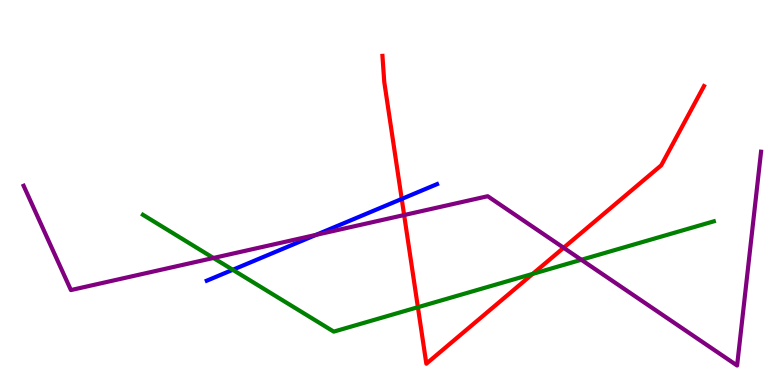[{'lines': ['blue', 'red'], 'intersections': [{'x': 5.18, 'y': 4.83}]}, {'lines': ['green', 'red'], 'intersections': [{'x': 5.39, 'y': 2.02}, {'x': 6.87, 'y': 2.89}]}, {'lines': ['purple', 'red'], 'intersections': [{'x': 5.21, 'y': 4.41}, {'x': 7.27, 'y': 3.56}]}, {'lines': ['blue', 'green'], 'intersections': [{'x': 3.0, 'y': 2.99}]}, {'lines': ['blue', 'purple'], 'intersections': [{'x': 4.08, 'y': 3.9}]}, {'lines': ['green', 'purple'], 'intersections': [{'x': 2.75, 'y': 3.3}, {'x': 7.5, 'y': 3.25}]}]